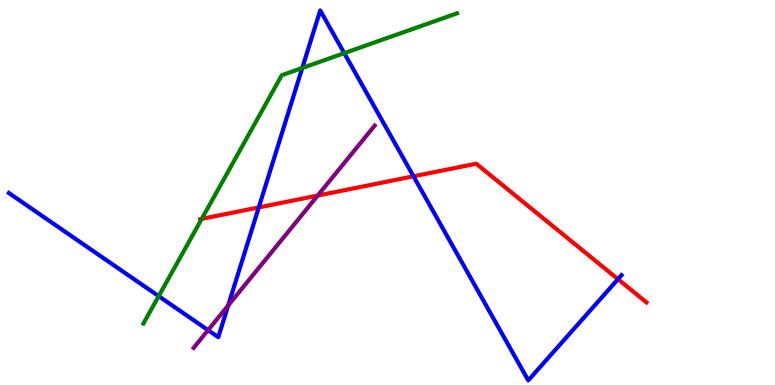[{'lines': ['blue', 'red'], 'intersections': [{'x': 3.34, 'y': 4.61}, {'x': 5.34, 'y': 5.42}, {'x': 7.97, 'y': 2.75}]}, {'lines': ['green', 'red'], 'intersections': [{'x': 2.6, 'y': 4.31}]}, {'lines': ['purple', 'red'], 'intersections': [{'x': 4.1, 'y': 4.92}]}, {'lines': ['blue', 'green'], 'intersections': [{'x': 2.05, 'y': 2.31}, {'x': 3.9, 'y': 8.23}, {'x': 4.44, 'y': 8.62}]}, {'lines': ['blue', 'purple'], 'intersections': [{'x': 2.68, 'y': 1.42}, {'x': 2.94, 'y': 2.07}]}, {'lines': ['green', 'purple'], 'intersections': []}]